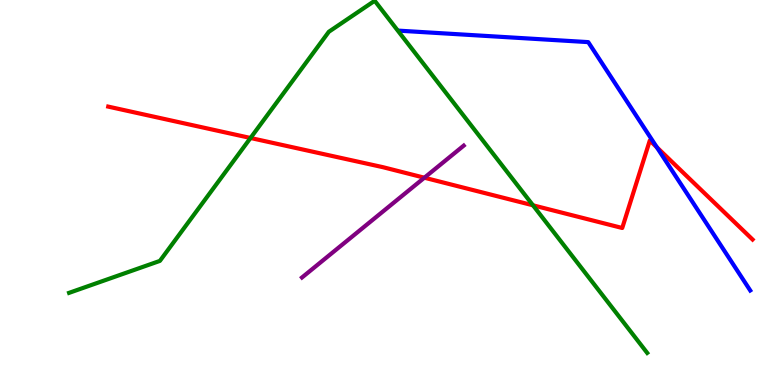[{'lines': ['blue', 'red'], 'intersections': [{'x': 8.48, 'y': 6.18}]}, {'lines': ['green', 'red'], 'intersections': [{'x': 3.23, 'y': 6.42}, {'x': 6.88, 'y': 4.67}]}, {'lines': ['purple', 'red'], 'intersections': [{'x': 5.48, 'y': 5.38}]}, {'lines': ['blue', 'green'], 'intersections': []}, {'lines': ['blue', 'purple'], 'intersections': []}, {'lines': ['green', 'purple'], 'intersections': []}]